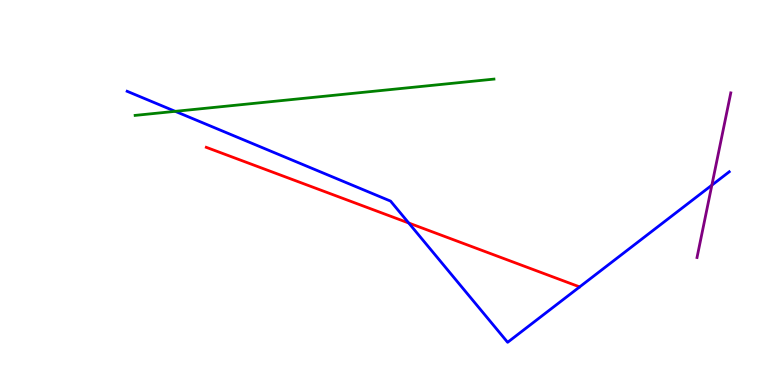[{'lines': ['blue', 'red'], 'intersections': [{'x': 5.27, 'y': 4.21}]}, {'lines': ['green', 'red'], 'intersections': []}, {'lines': ['purple', 'red'], 'intersections': []}, {'lines': ['blue', 'green'], 'intersections': [{'x': 2.26, 'y': 7.11}]}, {'lines': ['blue', 'purple'], 'intersections': [{'x': 9.19, 'y': 5.19}]}, {'lines': ['green', 'purple'], 'intersections': []}]